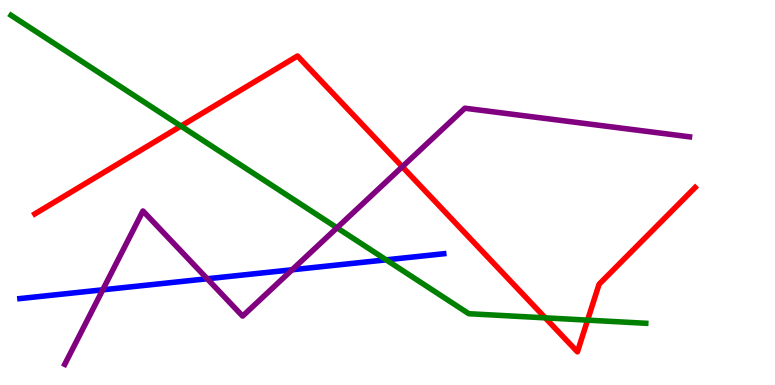[{'lines': ['blue', 'red'], 'intersections': []}, {'lines': ['green', 'red'], 'intersections': [{'x': 2.33, 'y': 6.73}, {'x': 7.04, 'y': 1.74}, {'x': 7.58, 'y': 1.68}]}, {'lines': ['purple', 'red'], 'intersections': [{'x': 5.19, 'y': 5.67}]}, {'lines': ['blue', 'green'], 'intersections': [{'x': 4.98, 'y': 3.25}]}, {'lines': ['blue', 'purple'], 'intersections': [{'x': 1.33, 'y': 2.47}, {'x': 2.67, 'y': 2.76}, {'x': 3.77, 'y': 2.99}]}, {'lines': ['green', 'purple'], 'intersections': [{'x': 4.35, 'y': 4.08}]}]